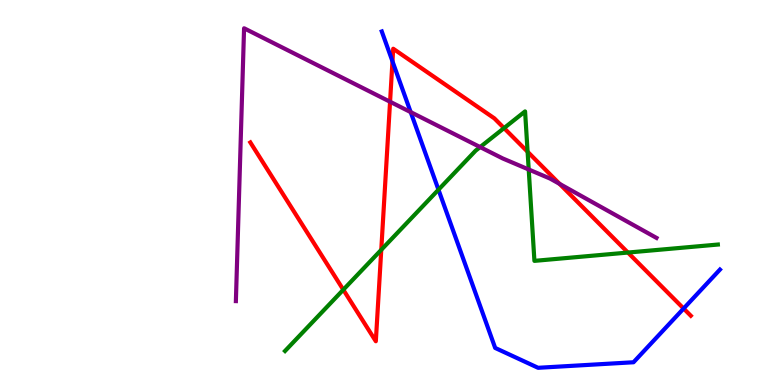[{'lines': ['blue', 'red'], 'intersections': [{'x': 5.06, 'y': 8.41}, {'x': 8.82, 'y': 1.99}]}, {'lines': ['green', 'red'], 'intersections': [{'x': 4.43, 'y': 2.47}, {'x': 4.92, 'y': 3.51}, {'x': 6.5, 'y': 6.67}, {'x': 6.81, 'y': 6.06}, {'x': 8.1, 'y': 3.44}]}, {'lines': ['purple', 'red'], 'intersections': [{'x': 5.03, 'y': 7.36}, {'x': 7.22, 'y': 5.22}]}, {'lines': ['blue', 'green'], 'intersections': [{'x': 5.66, 'y': 5.07}]}, {'lines': ['blue', 'purple'], 'intersections': [{'x': 5.3, 'y': 7.09}]}, {'lines': ['green', 'purple'], 'intersections': [{'x': 6.2, 'y': 6.18}, {'x': 6.82, 'y': 5.6}]}]